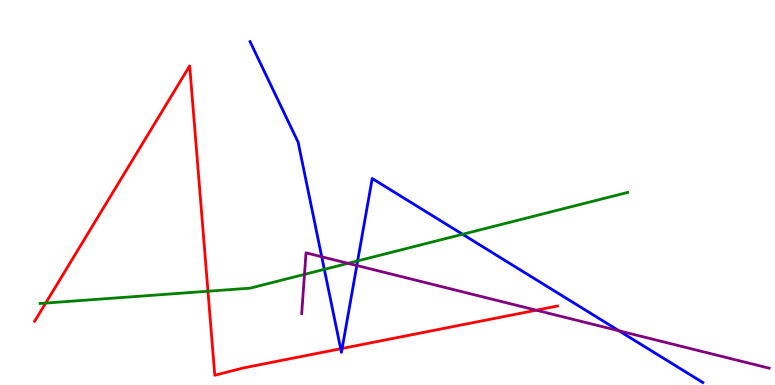[{'lines': ['blue', 'red'], 'intersections': [{'x': 4.4, 'y': 0.942}, {'x': 4.41, 'y': 0.949}]}, {'lines': ['green', 'red'], 'intersections': [{'x': 0.589, 'y': 2.13}, {'x': 2.68, 'y': 2.44}]}, {'lines': ['purple', 'red'], 'intersections': [{'x': 6.92, 'y': 1.94}]}, {'lines': ['blue', 'green'], 'intersections': [{'x': 4.18, 'y': 3.0}, {'x': 4.61, 'y': 3.22}, {'x': 5.97, 'y': 3.91}]}, {'lines': ['blue', 'purple'], 'intersections': [{'x': 4.15, 'y': 3.33}, {'x': 4.6, 'y': 3.1}, {'x': 7.99, 'y': 1.41}]}, {'lines': ['green', 'purple'], 'intersections': [{'x': 3.93, 'y': 2.87}, {'x': 4.49, 'y': 3.16}]}]